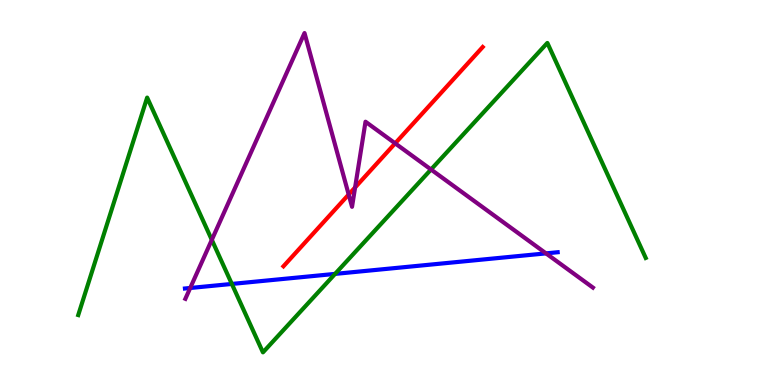[{'lines': ['blue', 'red'], 'intersections': []}, {'lines': ['green', 'red'], 'intersections': []}, {'lines': ['purple', 'red'], 'intersections': [{'x': 4.5, 'y': 4.95}, {'x': 4.58, 'y': 5.13}, {'x': 5.1, 'y': 6.28}]}, {'lines': ['blue', 'green'], 'intersections': [{'x': 2.99, 'y': 2.62}, {'x': 4.32, 'y': 2.89}]}, {'lines': ['blue', 'purple'], 'intersections': [{'x': 2.45, 'y': 2.52}, {'x': 7.05, 'y': 3.42}]}, {'lines': ['green', 'purple'], 'intersections': [{'x': 2.73, 'y': 3.77}, {'x': 5.56, 'y': 5.6}]}]